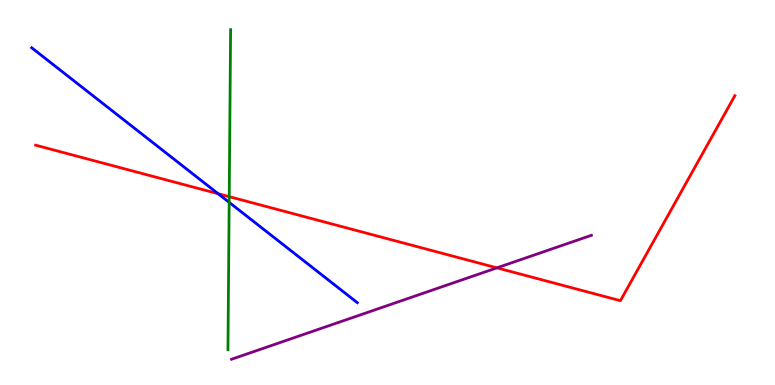[{'lines': ['blue', 'red'], 'intersections': [{'x': 2.81, 'y': 4.97}]}, {'lines': ['green', 'red'], 'intersections': [{'x': 2.96, 'y': 4.89}]}, {'lines': ['purple', 'red'], 'intersections': [{'x': 6.41, 'y': 3.04}]}, {'lines': ['blue', 'green'], 'intersections': [{'x': 2.96, 'y': 4.74}]}, {'lines': ['blue', 'purple'], 'intersections': []}, {'lines': ['green', 'purple'], 'intersections': []}]